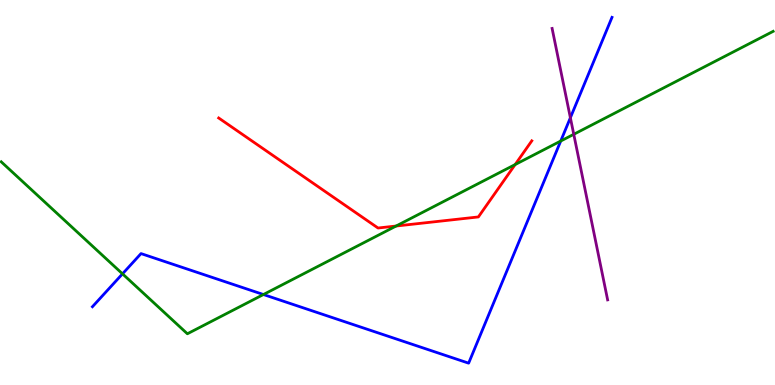[{'lines': ['blue', 'red'], 'intersections': []}, {'lines': ['green', 'red'], 'intersections': [{'x': 5.11, 'y': 4.13}, {'x': 6.65, 'y': 5.73}]}, {'lines': ['purple', 'red'], 'intersections': []}, {'lines': ['blue', 'green'], 'intersections': [{'x': 1.58, 'y': 2.89}, {'x': 3.4, 'y': 2.35}, {'x': 7.24, 'y': 6.34}]}, {'lines': ['blue', 'purple'], 'intersections': [{'x': 7.36, 'y': 6.94}]}, {'lines': ['green', 'purple'], 'intersections': [{'x': 7.4, 'y': 6.51}]}]